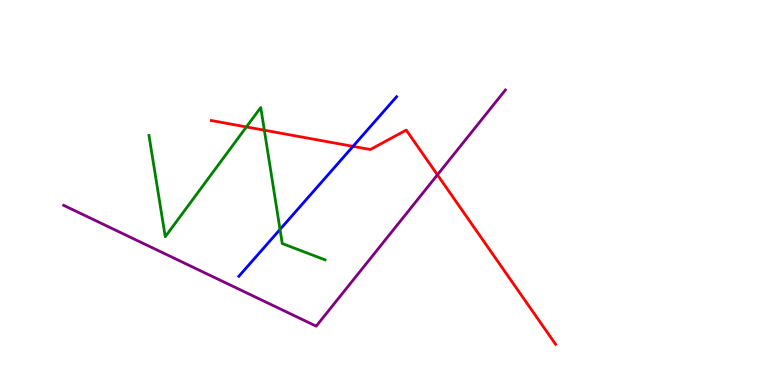[{'lines': ['blue', 'red'], 'intersections': [{'x': 4.55, 'y': 6.2}]}, {'lines': ['green', 'red'], 'intersections': [{'x': 3.18, 'y': 6.7}, {'x': 3.41, 'y': 6.62}]}, {'lines': ['purple', 'red'], 'intersections': [{'x': 5.64, 'y': 5.46}]}, {'lines': ['blue', 'green'], 'intersections': [{'x': 3.61, 'y': 4.04}]}, {'lines': ['blue', 'purple'], 'intersections': []}, {'lines': ['green', 'purple'], 'intersections': []}]